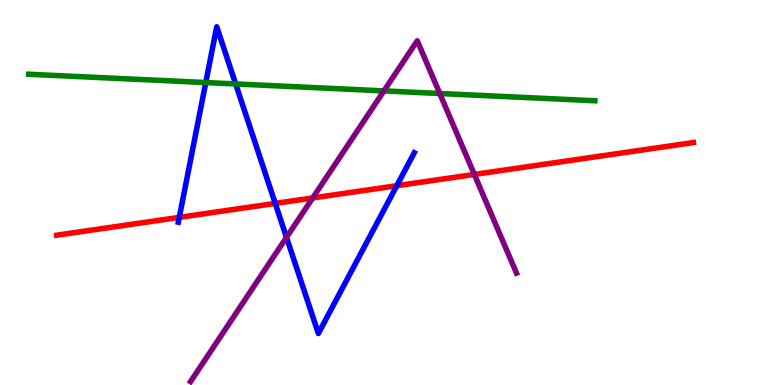[{'lines': ['blue', 'red'], 'intersections': [{'x': 2.31, 'y': 4.35}, {'x': 3.55, 'y': 4.72}, {'x': 5.12, 'y': 5.18}]}, {'lines': ['green', 'red'], 'intersections': []}, {'lines': ['purple', 'red'], 'intersections': [{'x': 4.03, 'y': 4.86}, {'x': 6.12, 'y': 5.47}]}, {'lines': ['blue', 'green'], 'intersections': [{'x': 2.66, 'y': 7.86}, {'x': 3.04, 'y': 7.82}]}, {'lines': ['blue', 'purple'], 'intersections': [{'x': 3.7, 'y': 3.83}]}, {'lines': ['green', 'purple'], 'intersections': [{'x': 4.95, 'y': 7.64}, {'x': 5.67, 'y': 7.57}]}]